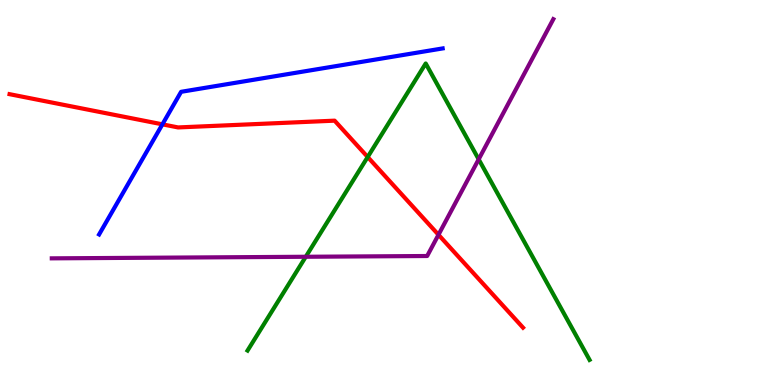[{'lines': ['blue', 'red'], 'intersections': [{'x': 2.1, 'y': 6.77}]}, {'lines': ['green', 'red'], 'intersections': [{'x': 4.74, 'y': 5.92}]}, {'lines': ['purple', 'red'], 'intersections': [{'x': 5.66, 'y': 3.9}]}, {'lines': ['blue', 'green'], 'intersections': []}, {'lines': ['blue', 'purple'], 'intersections': []}, {'lines': ['green', 'purple'], 'intersections': [{'x': 3.95, 'y': 3.33}, {'x': 6.18, 'y': 5.86}]}]